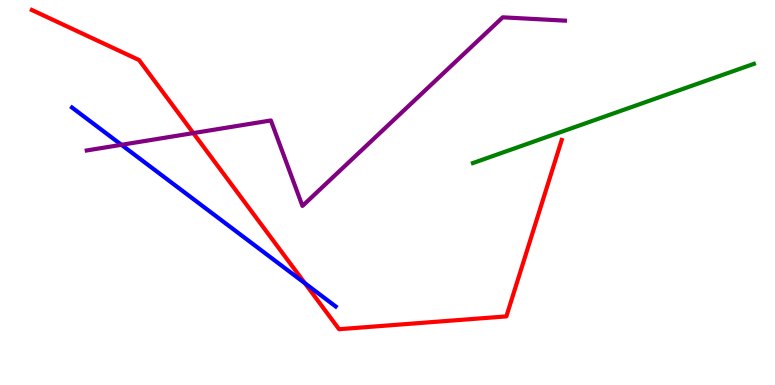[{'lines': ['blue', 'red'], 'intersections': [{'x': 3.93, 'y': 2.64}]}, {'lines': ['green', 'red'], 'intersections': []}, {'lines': ['purple', 'red'], 'intersections': [{'x': 2.49, 'y': 6.54}]}, {'lines': ['blue', 'green'], 'intersections': []}, {'lines': ['blue', 'purple'], 'intersections': [{'x': 1.57, 'y': 6.24}]}, {'lines': ['green', 'purple'], 'intersections': []}]